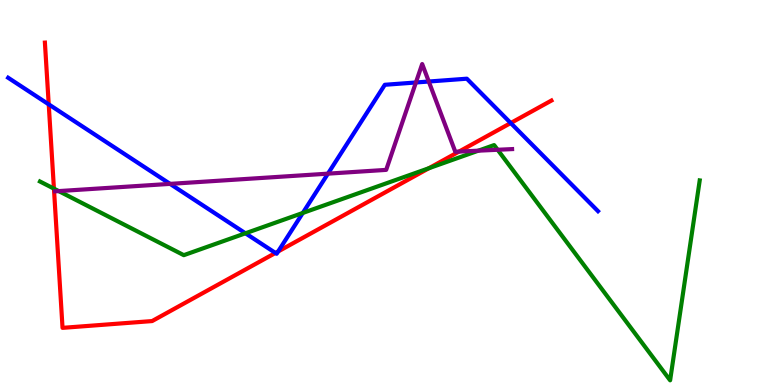[{'lines': ['blue', 'red'], 'intersections': [{'x': 0.629, 'y': 7.29}, {'x': 3.55, 'y': 3.43}, {'x': 3.59, 'y': 3.47}, {'x': 6.59, 'y': 6.8}]}, {'lines': ['green', 'red'], 'intersections': [{'x': 0.696, 'y': 5.1}, {'x': 5.53, 'y': 5.63}]}, {'lines': ['purple', 'red'], 'intersections': [{'x': 5.92, 'y': 6.06}]}, {'lines': ['blue', 'green'], 'intersections': [{'x': 3.17, 'y': 3.94}, {'x': 3.91, 'y': 4.47}]}, {'lines': ['blue', 'purple'], 'intersections': [{'x': 2.19, 'y': 5.22}, {'x': 4.23, 'y': 5.49}, {'x': 5.37, 'y': 7.86}, {'x': 5.53, 'y': 7.88}]}, {'lines': ['green', 'purple'], 'intersections': [{'x': 0.758, 'y': 5.04}, {'x': 6.17, 'y': 6.09}, {'x': 6.42, 'y': 6.11}]}]